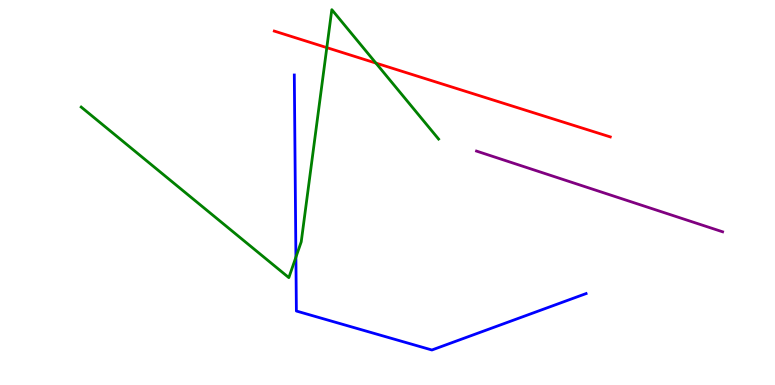[{'lines': ['blue', 'red'], 'intersections': []}, {'lines': ['green', 'red'], 'intersections': [{'x': 4.22, 'y': 8.76}, {'x': 4.85, 'y': 8.36}]}, {'lines': ['purple', 'red'], 'intersections': []}, {'lines': ['blue', 'green'], 'intersections': [{'x': 3.82, 'y': 3.32}]}, {'lines': ['blue', 'purple'], 'intersections': []}, {'lines': ['green', 'purple'], 'intersections': []}]